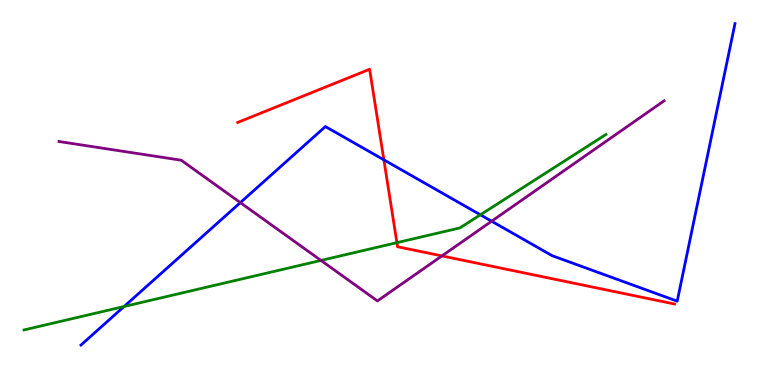[{'lines': ['blue', 'red'], 'intersections': [{'x': 4.95, 'y': 5.85}]}, {'lines': ['green', 'red'], 'intersections': [{'x': 5.12, 'y': 3.7}]}, {'lines': ['purple', 'red'], 'intersections': [{'x': 5.7, 'y': 3.35}]}, {'lines': ['blue', 'green'], 'intersections': [{'x': 1.6, 'y': 2.04}, {'x': 6.2, 'y': 4.42}]}, {'lines': ['blue', 'purple'], 'intersections': [{'x': 3.1, 'y': 4.74}, {'x': 6.34, 'y': 4.25}]}, {'lines': ['green', 'purple'], 'intersections': [{'x': 4.14, 'y': 3.24}]}]